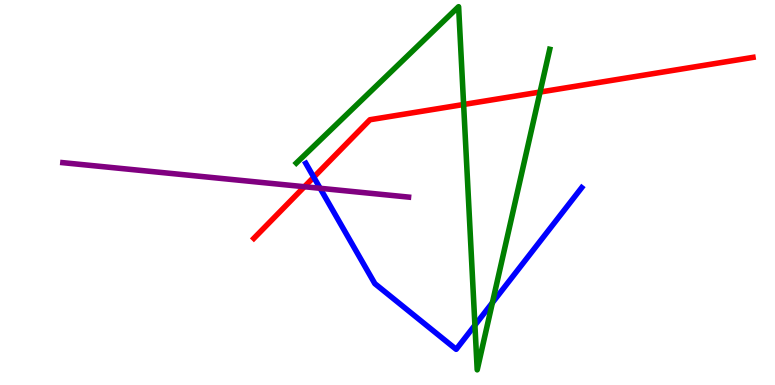[{'lines': ['blue', 'red'], 'intersections': [{'x': 4.05, 'y': 5.4}]}, {'lines': ['green', 'red'], 'intersections': [{'x': 5.98, 'y': 7.29}, {'x': 6.97, 'y': 7.61}]}, {'lines': ['purple', 'red'], 'intersections': [{'x': 3.93, 'y': 5.15}]}, {'lines': ['blue', 'green'], 'intersections': [{'x': 6.13, 'y': 1.55}, {'x': 6.35, 'y': 2.14}]}, {'lines': ['blue', 'purple'], 'intersections': [{'x': 4.13, 'y': 5.11}]}, {'lines': ['green', 'purple'], 'intersections': []}]